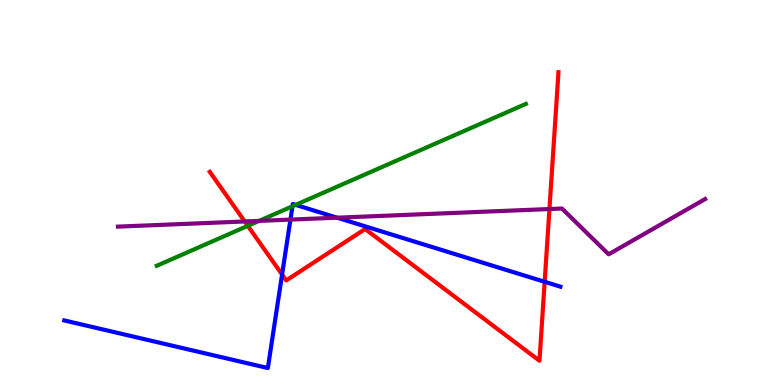[{'lines': ['blue', 'red'], 'intersections': [{'x': 3.64, 'y': 2.87}, {'x': 7.03, 'y': 2.68}]}, {'lines': ['green', 'red'], 'intersections': [{'x': 3.2, 'y': 4.13}]}, {'lines': ['purple', 'red'], 'intersections': [{'x': 3.16, 'y': 4.25}, {'x': 7.09, 'y': 4.57}]}, {'lines': ['blue', 'green'], 'intersections': [{'x': 3.77, 'y': 4.64}, {'x': 3.81, 'y': 4.68}]}, {'lines': ['blue', 'purple'], 'intersections': [{'x': 3.75, 'y': 4.3}, {'x': 4.35, 'y': 4.35}]}, {'lines': ['green', 'purple'], 'intersections': [{'x': 3.34, 'y': 4.26}]}]